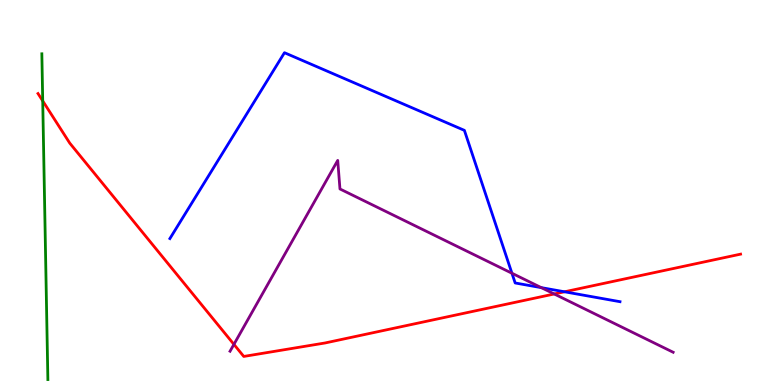[{'lines': ['blue', 'red'], 'intersections': [{'x': 7.28, 'y': 2.42}]}, {'lines': ['green', 'red'], 'intersections': [{'x': 0.551, 'y': 7.38}]}, {'lines': ['purple', 'red'], 'intersections': [{'x': 3.02, 'y': 1.06}, {'x': 7.15, 'y': 2.36}]}, {'lines': ['blue', 'green'], 'intersections': []}, {'lines': ['blue', 'purple'], 'intersections': [{'x': 6.61, 'y': 2.9}, {'x': 6.98, 'y': 2.53}]}, {'lines': ['green', 'purple'], 'intersections': []}]